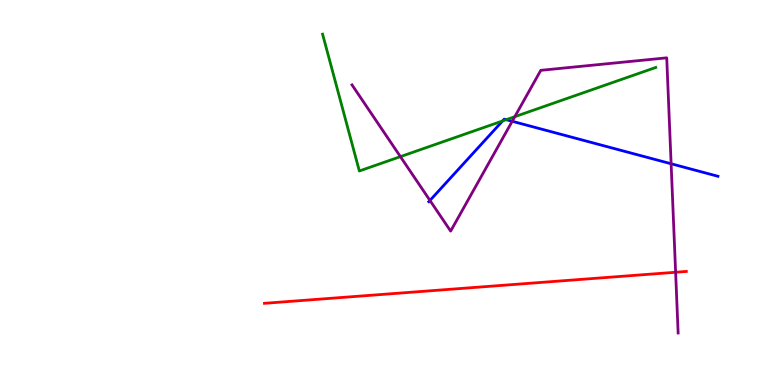[{'lines': ['blue', 'red'], 'intersections': []}, {'lines': ['green', 'red'], 'intersections': []}, {'lines': ['purple', 'red'], 'intersections': [{'x': 8.72, 'y': 2.93}]}, {'lines': ['blue', 'green'], 'intersections': [{'x': 6.48, 'y': 6.86}, {'x': 6.53, 'y': 6.89}]}, {'lines': ['blue', 'purple'], 'intersections': [{'x': 5.55, 'y': 4.79}, {'x': 6.61, 'y': 6.85}, {'x': 8.66, 'y': 5.75}]}, {'lines': ['green', 'purple'], 'intersections': [{'x': 5.17, 'y': 5.93}, {'x': 6.64, 'y': 6.97}]}]